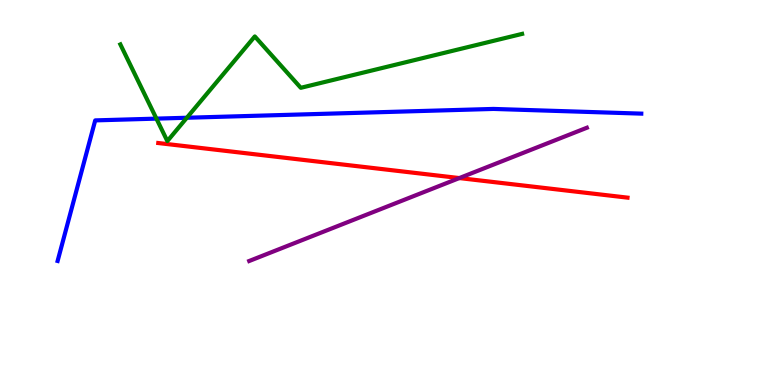[{'lines': ['blue', 'red'], 'intersections': []}, {'lines': ['green', 'red'], 'intersections': []}, {'lines': ['purple', 'red'], 'intersections': [{'x': 5.93, 'y': 5.37}]}, {'lines': ['blue', 'green'], 'intersections': [{'x': 2.02, 'y': 6.92}, {'x': 2.41, 'y': 6.94}]}, {'lines': ['blue', 'purple'], 'intersections': []}, {'lines': ['green', 'purple'], 'intersections': []}]